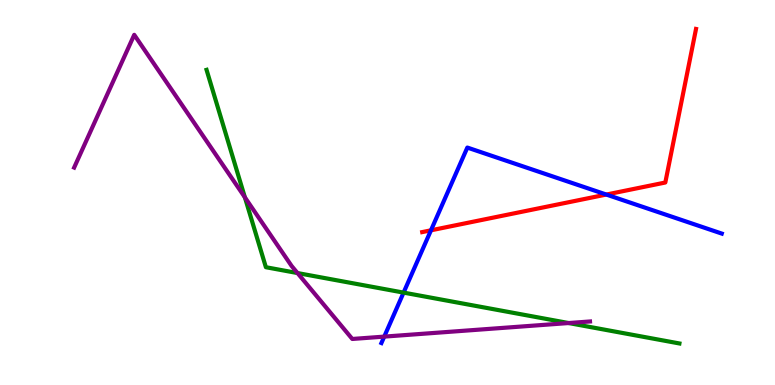[{'lines': ['blue', 'red'], 'intersections': [{'x': 5.56, 'y': 4.02}, {'x': 7.82, 'y': 4.95}]}, {'lines': ['green', 'red'], 'intersections': []}, {'lines': ['purple', 'red'], 'intersections': []}, {'lines': ['blue', 'green'], 'intersections': [{'x': 5.21, 'y': 2.4}]}, {'lines': ['blue', 'purple'], 'intersections': [{'x': 4.96, 'y': 1.26}]}, {'lines': ['green', 'purple'], 'intersections': [{'x': 3.16, 'y': 4.87}, {'x': 3.84, 'y': 2.91}, {'x': 7.34, 'y': 1.61}]}]